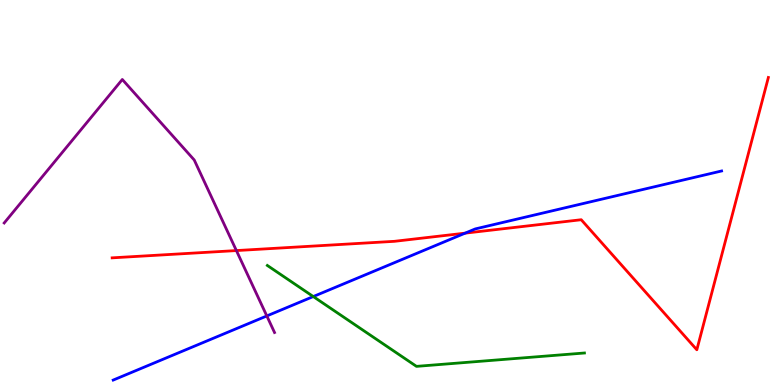[{'lines': ['blue', 'red'], 'intersections': [{'x': 6.0, 'y': 3.94}]}, {'lines': ['green', 'red'], 'intersections': []}, {'lines': ['purple', 'red'], 'intersections': [{'x': 3.05, 'y': 3.49}]}, {'lines': ['blue', 'green'], 'intersections': [{'x': 4.04, 'y': 2.3}]}, {'lines': ['blue', 'purple'], 'intersections': [{'x': 3.44, 'y': 1.79}]}, {'lines': ['green', 'purple'], 'intersections': []}]